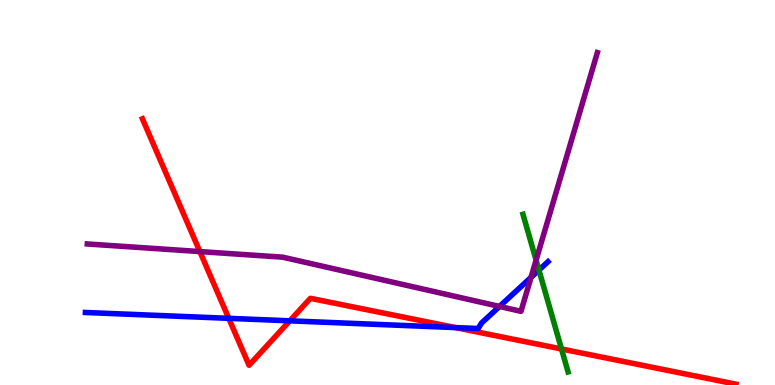[{'lines': ['blue', 'red'], 'intersections': [{'x': 2.95, 'y': 1.73}, {'x': 3.74, 'y': 1.67}, {'x': 5.88, 'y': 1.49}]}, {'lines': ['green', 'red'], 'intersections': [{'x': 7.25, 'y': 0.936}]}, {'lines': ['purple', 'red'], 'intersections': [{'x': 2.58, 'y': 3.47}]}, {'lines': ['blue', 'green'], 'intersections': [{'x': 6.95, 'y': 2.99}]}, {'lines': ['blue', 'purple'], 'intersections': [{'x': 6.45, 'y': 2.04}, {'x': 6.85, 'y': 2.8}]}, {'lines': ['green', 'purple'], 'intersections': [{'x': 6.92, 'y': 3.24}]}]